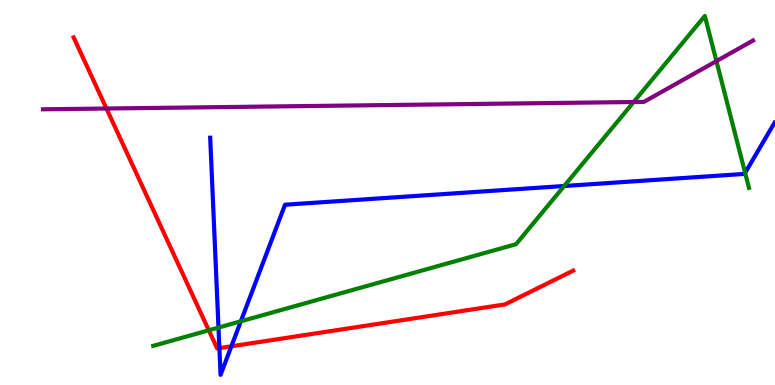[{'lines': ['blue', 'red'], 'intersections': [{'x': 2.83, 'y': 0.958}, {'x': 2.99, 'y': 1.01}]}, {'lines': ['green', 'red'], 'intersections': [{'x': 2.69, 'y': 1.42}]}, {'lines': ['purple', 'red'], 'intersections': [{'x': 1.37, 'y': 7.18}]}, {'lines': ['blue', 'green'], 'intersections': [{'x': 2.82, 'y': 1.49}, {'x': 3.11, 'y': 1.65}, {'x': 7.28, 'y': 5.17}, {'x': 9.61, 'y': 5.51}]}, {'lines': ['blue', 'purple'], 'intersections': []}, {'lines': ['green', 'purple'], 'intersections': [{'x': 8.18, 'y': 7.35}, {'x': 9.24, 'y': 8.41}]}]